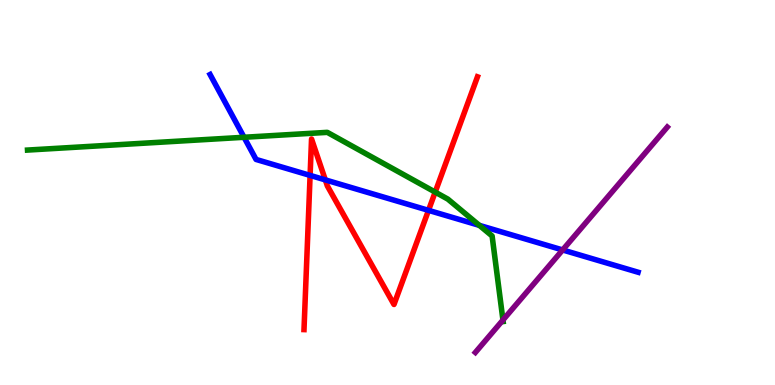[{'lines': ['blue', 'red'], 'intersections': [{'x': 4.0, 'y': 5.44}, {'x': 4.2, 'y': 5.33}, {'x': 5.53, 'y': 4.54}]}, {'lines': ['green', 'red'], 'intersections': [{'x': 5.62, 'y': 5.01}]}, {'lines': ['purple', 'red'], 'intersections': []}, {'lines': ['blue', 'green'], 'intersections': [{'x': 3.15, 'y': 6.43}, {'x': 6.19, 'y': 4.15}]}, {'lines': ['blue', 'purple'], 'intersections': [{'x': 7.26, 'y': 3.51}]}, {'lines': ['green', 'purple'], 'intersections': [{'x': 6.49, 'y': 1.69}]}]